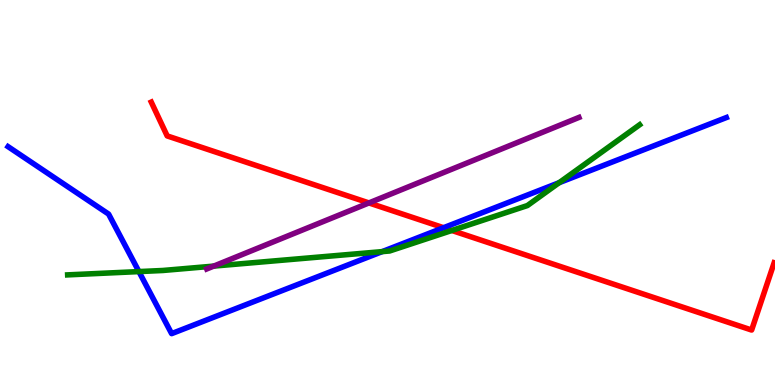[{'lines': ['blue', 'red'], 'intersections': [{'x': 5.72, 'y': 4.09}]}, {'lines': ['green', 'red'], 'intersections': [{'x': 5.83, 'y': 4.01}]}, {'lines': ['purple', 'red'], 'intersections': [{'x': 4.76, 'y': 4.73}]}, {'lines': ['blue', 'green'], 'intersections': [{'x': 1.79, 'y': 2.95}, {'x': 4.93, 'y': 3.46}, {'x': 7.22, 'y': 5.26}]}, {'lines': ['blue', 'purple'], 'intersections': []}, {'lines': ['green', 'purple'], 'intersections': [{'x': 2.76, 'y': 3.09}]}]